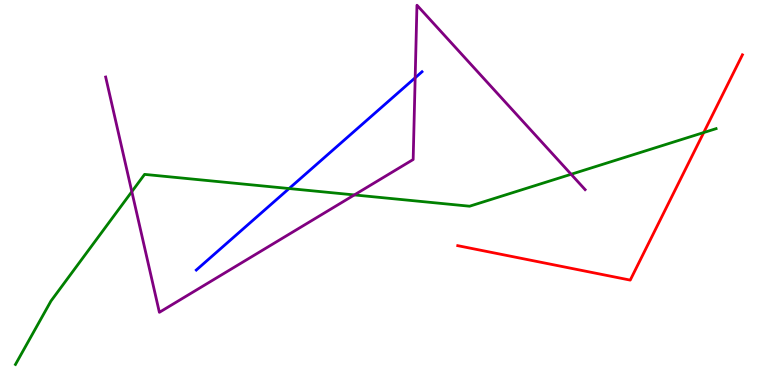[{'lines': ['blue', 'red'], 'intersections': []}, {'lines': ['green', 'red'], 'intersections': [{'x': 9.08, 'y': 6.56}]}, {'lines': ['purple', 'red'], 'intersections': []}, {'lines': ['blue', 'green'], 'intersections': [{'x': 3.73, 'y': 5.1}]}, {'lines': ['blue', 'purple'], 'intersections': [{'x': 5.36, 'y': 7.98}]}, {'lines': ['green', 'purple'], 'intersections': [{'x': 1.7, 'y': 5.02}, {'x': 4.57, 'y': 4.94}, {'x': 7.37, 'y': 5.47}]}]